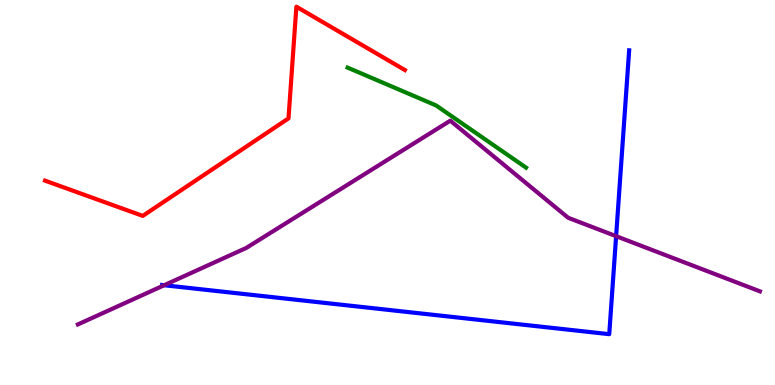[{'lines': ['blue', 'red'], 'intersections': []}, {'lines': ['green', 'red'], 'intersections': []}, {'lines': ['purple', 'red'], 'intersections': []}, {'lines': ['blue', 'green'], 'intersections': []}, {'lines': ['blue', 'purple'], 'intersections': [{'x': 2.12, 'y': 2.59}, {'x': 7.95, 'y': 3.87}]}, {'lines': ['green', 'purple'], 'intersections': []}]